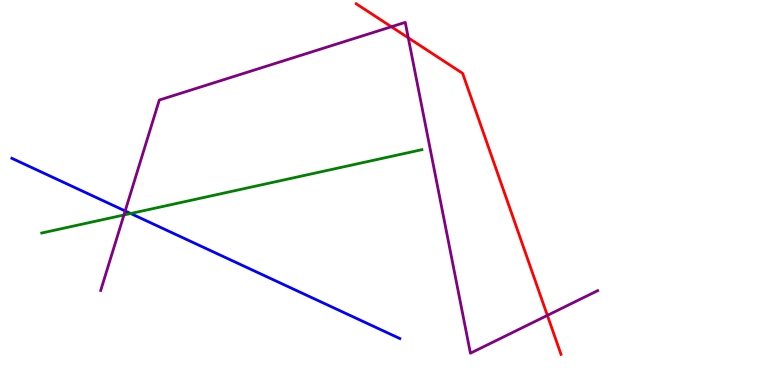[{'lines': ['blue', 'red'], 'intersections': []}, {'lines': ['green', 'red'], 'intersections': []}, {'lines': ['purple', 'red'], 'intersections': [{'x': 5.05, 'y': 9.3}, {'x': 5.27, 'y': 9.02}, {'x': 7.06, 'y': 1.81}]}, {'lines': ['blue', 'green'], 'intersections': [{'x': 1.69, 'y': 4.45}]}, {'lines': ['blue', 'purple'], 'intersections': [{'x': 1.62, 'y': 4.52}]}, {'lines': ['green', 'purple'], 'intersections': [{'x': 1.6, 'y': 4.42}]}]